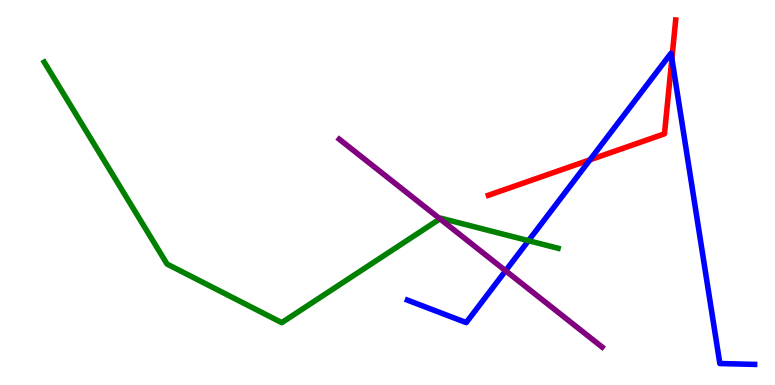[{'lines': ['blue', 'red'], 'intersections': [{'x': 7.61, 'y': 5.85}, {'x': 8.67, 'y': 8.48}]}, {'lines': ['green', 'red'], 'intersections': []}, {'lines': ['purple', 'red'], 'intersections': []}, {'lines': ['blue', 'green'], 'intersections': [{'x': 6.82, 'y': 3.75}]}, {'lines': ['blue', 'purple'], 'intersections': [{'x': 6.52, 'y': 2.97}]}, {'lines': ['green', 'purple'], 'intersections': [{'x': 5.68, 'y': 4.32}]}]